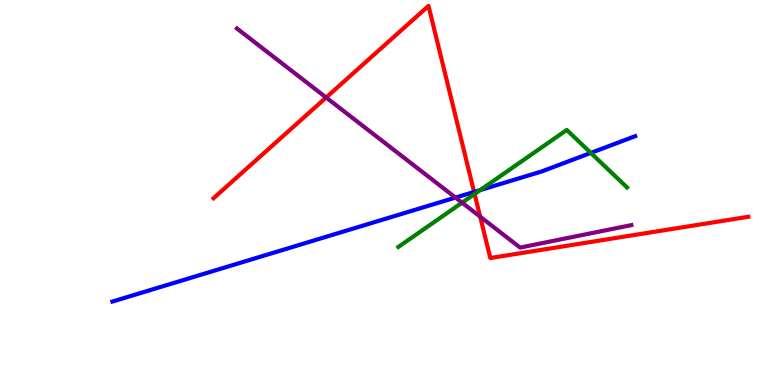[{'lines': ['blue', 'red'], 'intersections': [{'x': 6.12, 'y': 5.01}]}, {'lines': ['green', 'red'], 'intersections': [{'x': 6.12, 'y': 4.96}]}, {'lines': ['purple', 'red'], 'intersections': [{'x': 4.21, 'y': 7.47}, {'x': 6.2, 'y': 4.37}]}, {'lines': ['blue', 'green'], 'intersections': [{'x': 6.2, 'y': 5.06}, {'x': 7.62, 'y': 6.03}]}, {'lines': ['blue', 'purple'], 'intersections': [{'x': 5.88, 'y': 4.87}]}, {'lines': ['green', 'purple'], 'intersections': [{'x': 5.96, 'y': 4.74}]}]